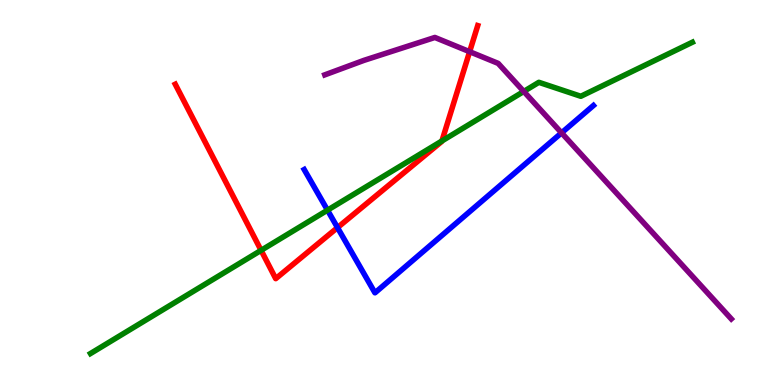[{'lines': ['blue', 'red'], 'intersections': [{'x': 4.35, 'y': 4.09}]}, {'lines': ['green', 'red'], 'intersections': [{'x': 3.37, 'y': 3.5}, {'x': 5.7, 'y': 6.34}]}, {'lines': ['purple', 'red'], 'intersections': [{'x': 6.06, 'y': 8.66}]}, {'lines': ['blue', 'green'], 'intersections': [{'x': 4.23, 'y': 4.54}]}, {'lines': ['blue', 'purple'], 'intersections': [{'x': 7.25, 'y': 6.55}]}, {'lines': ['green', 'purple'], 'intersections': [{'x': 6.76, 'y': 7.62}]}]